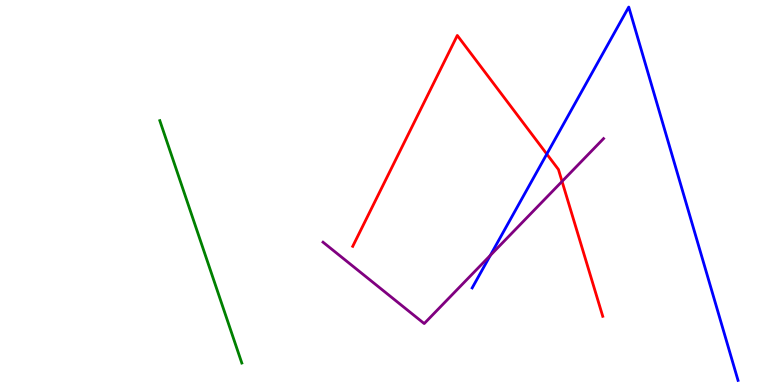[{'lines': ['blue', 'red'], 'intersections': [{'x': 7.06, 'y': 6.0}]}, {'lines': ['green', 'red'], 'intersections': []}, {'lines': ['purple', 'red'], 'intersections': [{'x': 7.25, 'y': 5.29}]}, {'lines': ['blue', 'green'], 'intersections': []}, {'lines': ['blue', 'purple'], 'intersections': [{'x': 6.33, 'y': 3.37}]}, {'lines': ['green', 'purple'], 'intersections': []}]